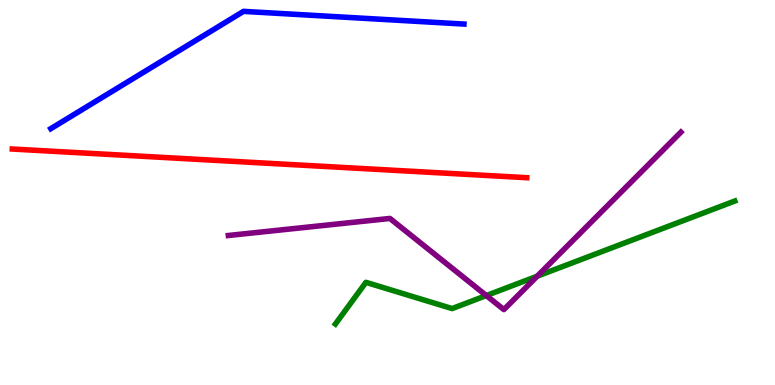[{'lines': ['blue', 'red'], 'intersections': []}, {'lines': ['green', 'red'], 'intersections': []}, {'lines': ['purple', 'red'], 'intersections': []}, {'lines': ['blue', 'green'], 'intersections': []}, {'lines': ['blue', 'purple'], 'intersections': []}, {'lines': ['green', 'purple'], 'intersections': [{'x': 6.28, 'y': 2.32}, {'x': 6.93, 'y': 2.83}]}]